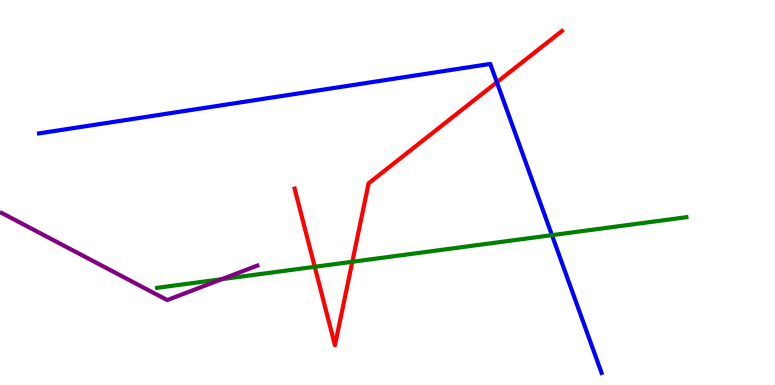[{'lines': ['blue', 'red'], 'intersections': [{'x': 6.41, 'y': 7.86}]}, {'lines': ['green', 'red'], 'intersections': [{'x': 4.06, 'y': 3.07}, {'x': 4.55, 'y': 3.2}]}, {'lines': ['purple', 'red'], 'intersections': []}, {'lines': ['blue', 'green'], 'intersections': [{'x': 7.12, 'y': 3.89}]}, {'lines': ['blue', 'purple'], 'intersections': []}, {'lines': ['green', 'purple'], 'intersections': [{'x': 2.86, 'y': 2.75}]}]